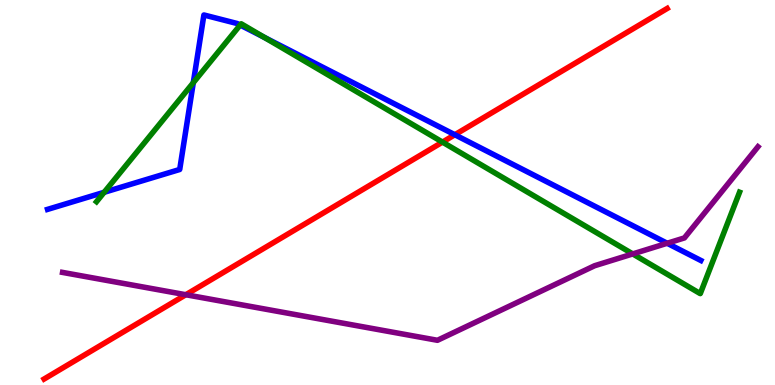[{'lines': ['blue', 'red'], 'intersections': [{'x': 5.87, 'y': 6.5}]}, {'lines': ['green', 'red'], 'intersections': [{'x': 5.71, 'y': 6.31}]}, {'lines': ['purple', 'red'], 'intersections': [{'x': 2.4, 'y': 2.34}]}, {'lines': ['blue', 'green'], 'intersections': [{'x': 1.34, 'y': 5.01}, {'x': 2.49, 'y': 7.85}, {'x': 3.1, 'y': 9.35}, {'x': 3.41, 'y': 9.03}]}, {'lines': ['blue', 'purple'], 'intersections': [{'x': 8.61, 'y': 3.68}]}, {'lines': ['green', 'purple'], 'intersections': [{'x': 8.16, 'y': 3.4}]}]